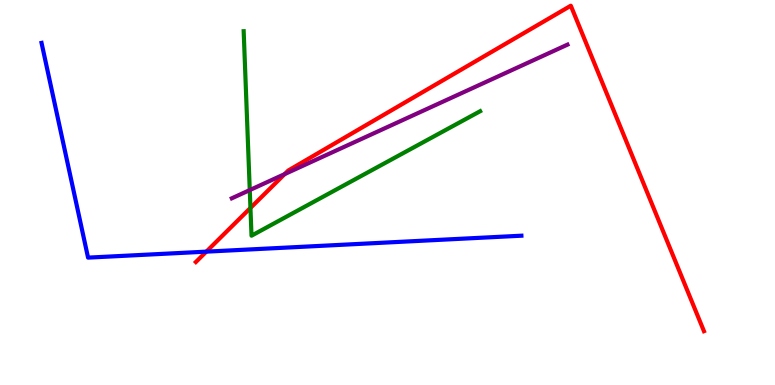[{'lines': ['blue', 'red'], 'intersections': [{'x': 2.66, 'y': 3.46}]}, {'lines': ['green', 'red'], 'intersections': [{'x': 3.23, 'y': 4.6}]}, {'lines': ['purple', 'red'], 'intersections': [{'x': 3.67, 'y': 5.48}]}, {'lines': ['blue', 'green'], 'intersections': []}, {'lines': ['blue', 'purple'], 'intersections': []}, {'lines': ['green', 'purple'], 'intersections': [{'x': 3.22, 'y': 5.06}]}]